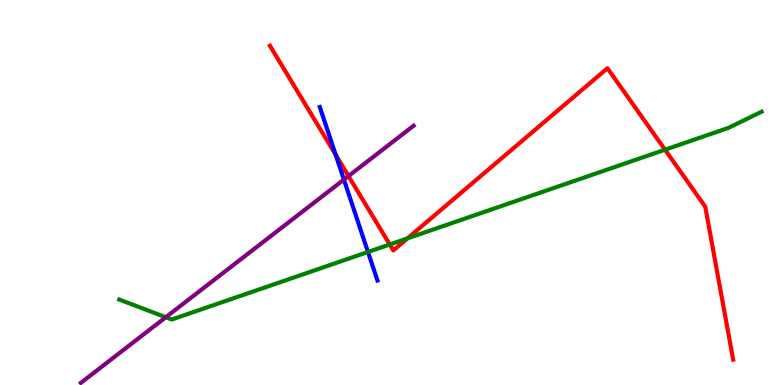[{'lines': ['blue', 'red'], 'intersections': [{'x': 4.33, 'y': 5.98}]}, {'lines': ['green', 'red'], 'intersections': [{'x': 5.03, 'y': 3.65}, {'x': 5.26, 'y': 3.81}, {'x': 8.58, 'y': 6.11}]}, {'lines': ['purple', 'red'], 'intersections': [{'x': 4.5, 'y': 5.43}]}, {'lines': ['blue', 'green'], 'intersections': [{'x': 4.75, 'y': 3.46}]}, {'lines': ['blue', 'purple'], 'intersections': [{'x': 4.44, 'y': 5.34}]}, {'lines': ['green', 'purple'], 'intersections': [{'x': 2.14, 'y': 1.76}]}]